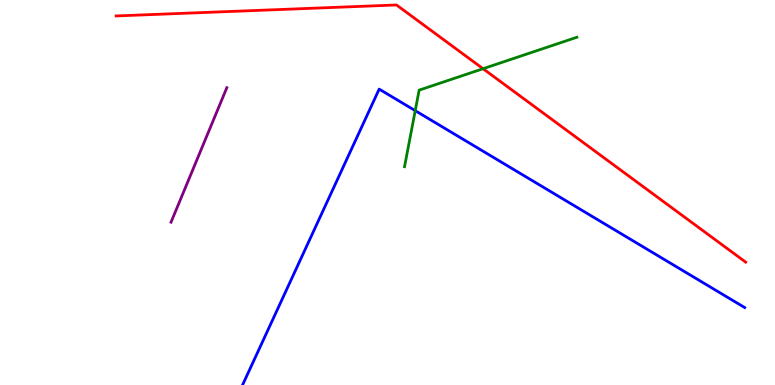[{'lines': ['blue', 'red'], 'intersections': []}, {'lines': ['green', 'red'], 'intersections': [{'x': 6.23, 'y': 8.22}]}, {'lines': ['purple', 'red'], 'intersections': []}, {'lines': ['blue', 'green'], 'intersections': [{'x': 5.36, 'y': 7.13}]}, {'lines': ['blue', 'purple'], 'intersections': []}, {'lines': ['green', 'purple'], 'intersections': []}]